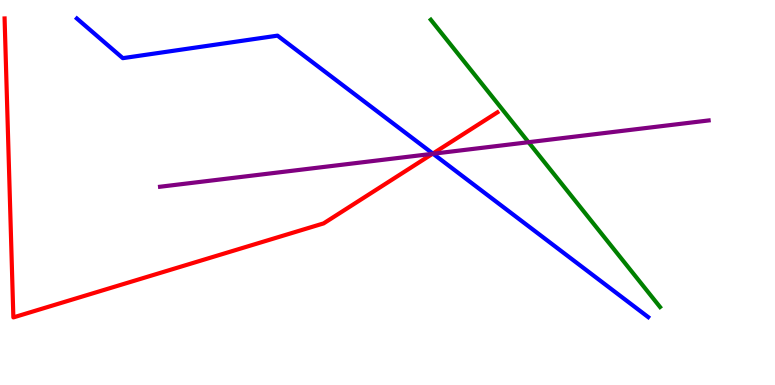[{'lines': ['blue', 'red'], 'intersections': [{'x': 5.59, 'y': 6.01}]}, {'lines': ['green', 'red'], 'intersections': []}, {'lines': ['purple', 'red'], 'intersections': [{'x': 5.58, 'y': 6.0}]}, {'lines': ['blue', 'green'], 'intersections': []}, {'lines': ['blue', 'purple'], 'intersections': [{'x': 5.59, 'y': 6.01}]}, {'lines': ['green', 'purple'], 'intersections': [{'x': 6.82, 'y': 6.31}]}]